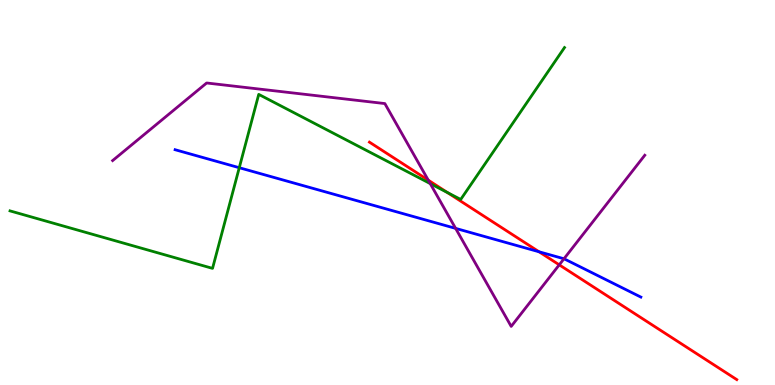[{'lines': ['blue', 'red'], 'intersections': [{'x': 6.96, 'y': 3.46}]}, {'lines': ['green', 'red'], 'intersections': [{'x': 5.77, 'y': 5.0}]}, {'lines': ['purple', 'red'], 'intersections': [{'x': 5.53, 'y': 5.32}, {'x': 7.22, 'y': 3.12}]}, {'lines': ['blue', 'green'], 'intersections': [{'x': 3.09, 'y': 5.64}]}, {'lines': ['blue', 'purple'], 'intersections': [{'x': 5.88, 'y': 4.07}, {'x': 7.28, 'y': 3.28}]}, {'lines': ['green', 'purple'], 'intersections': [{'x': 5.55, 'y': 5.23}]}]